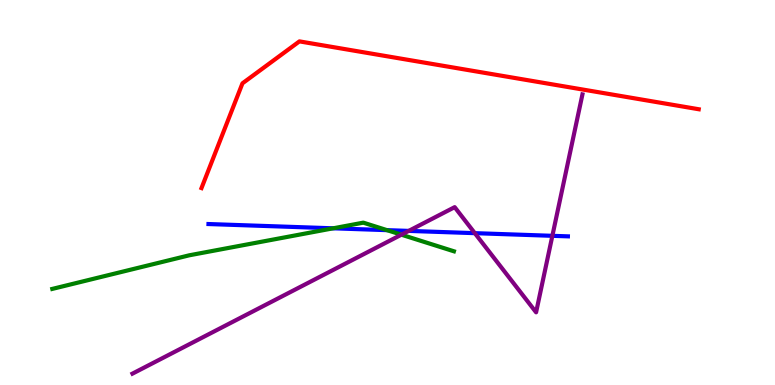[{'lines': ['blue', 'red'], 'intersections': []}, {'lines': ['green', 'red'], 'intersections': []}, {'lines': ['purple', 'red'], 'intersections': []}, {'lines': ['blue', 'green'], 'intersections': [{'x': 4.3, 'y': 4.07}, {'x': 4.99, 'y': 4.02}]}, {'lines': ['blue', 'purple'], 'intersections': [{'x': 5.27, 'y': 4.0}, {'x': 6.13, 'y': 3.94}, {'x': 7.13, 'y': 3.87}]}, {'lines': ['green', 'purple'], 'intersections': [{'x': 5.18, 'y': 3.9}]}]